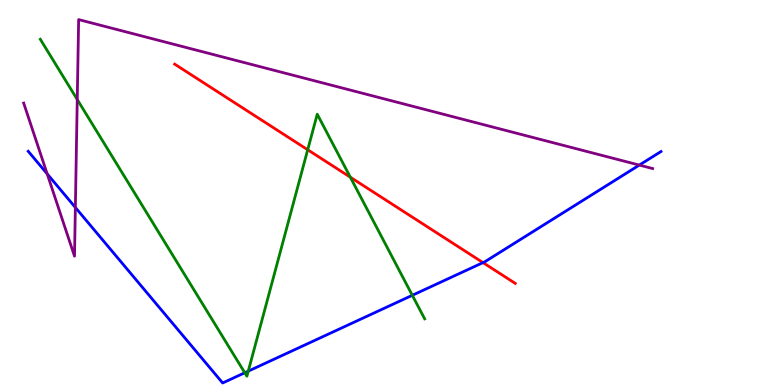[{'lines': ['blue', 'red'], 'intersections': [{'x': 6.23, 'y': 3.18}]}, {'lines': ['green', 'red'], 'intersections': [{'x': 3.97, 'y': 6.11}, {'x': 4.52, 'y': 5.4}]}, {'lines': ['purple', 'red'], 'intersections': []}, {'lines': ['blue', 'green'], 'intersections': [{'x': 3.16, 'y': 0.318}, {'x': 3.2, 'y': 0.36}, {'x': 5.32, 'y': 2.33}]}, {'lines': ['blue', 'purple'], 'intersections': [{'x': 0.609, 'y': 5.48}, {'x': 0.972, 'y': 4.61}, {'x': 8.25, 'y': 5.71}]}, {'lines': ['green', 'purple'], 'intersections': [{'x': 0.997, 'y': 7.42}]}]